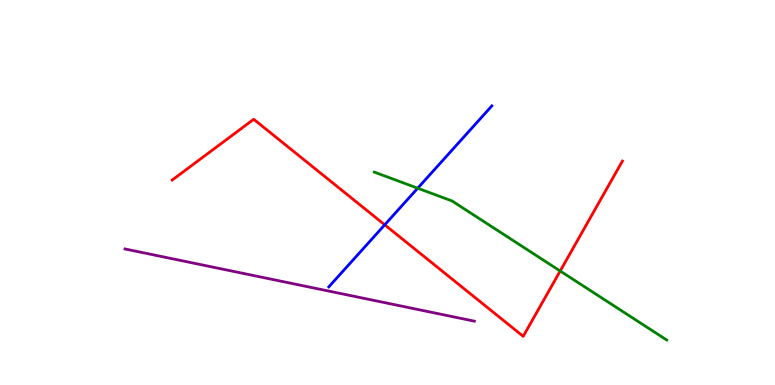[{'lines': ['blue', 'red'], 'intersections': [{'x': 4.96, 'y': 4.16}]}, {'lines': ['green', 'red'], 'intersections': [{'x': 7.23, 'y': 2.96}]}, {'lines': ['purple', 'red'], 'intersections': []}, {'lines': ['blue', 'green'], 'intersections': [{'x': 5.39, 'y': 5.11}]}, {'lines': ['blue', 'purple'], 'intersections': []}, {'lines': ['green', 'purple'], 'intersections': []}]